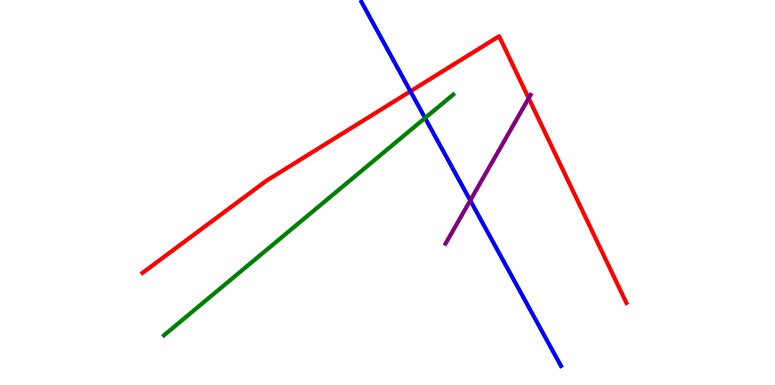[{'lines': ['blue', 'red'], 'intersections': [{'x': 5.3, 'y': 7.63}]}, {'lines': ['green', 'red'], 'intersections': []}, {'lines': ['purple', 'red'], 'intersections': [{'x': 6.82, 'y': 7.45}]}, {'lines': ['blue', 'green'], 'intersections': [{'x': 5.48, 'y': 6.93}]}, {'lines': ['blue', 'purple'], 'intersections': [{'x': 6.07, 'y': 4.79}]}, {'lines': ['green', 'purple'], 'intersections': []}]